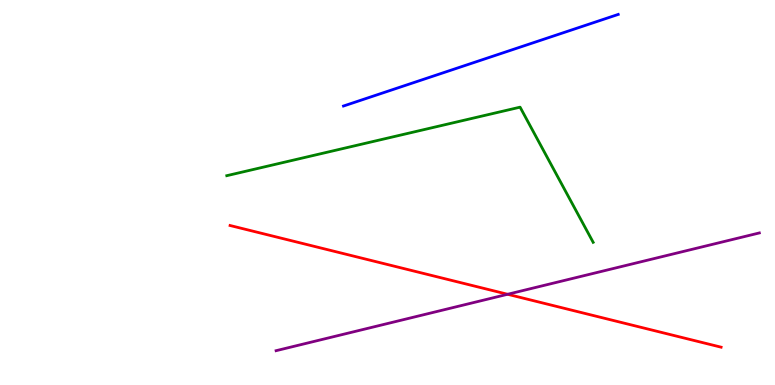[{'lines': ['blue', 'red'], 'intersections': []}, {'lines': ['green', 'red'], 'intersections': []}, {'lines': ['purple', 'red'], 'intersections': [{'x': 6.55, 'y': 2.36}]}, {'lines': ['blue', 'green'], 'intersections': []}, {'lines': ['blue', 'purple'], 'intersections': []}, {'lines': ['green', 'purple'], 'intersections': []}]